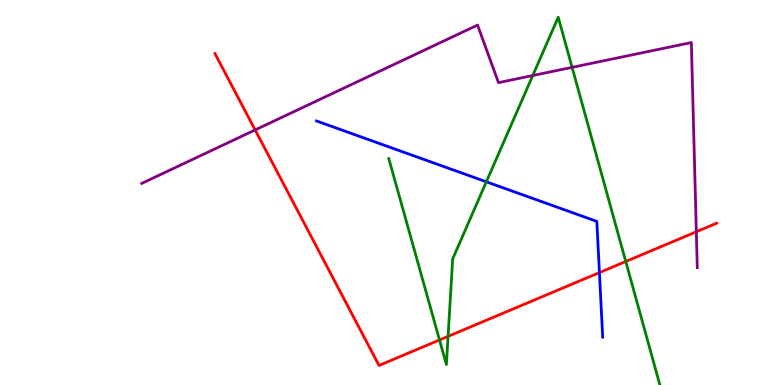[{'lines': ['blue', 'red'], 'intersections': [{'x': 7.73, 'y': 2.92}]}, {'lines': ['green', 'red'], 'intersections': [{'x': 5.67, 'y': 1.17}, {'x': 5.78, 'y': 1.26}, {'x': 8.07, 'y': 3.21}]}, {'lines': ['purple', 'red'], 'intersections': [{'x': 3.29, 'y': 6.63}, {'x': 8.98, 'y': 3.98}]}, {'lines': ['blue', 'green'], 'intersections': [{'x': 6.28, 'y': 5.28}]}, {'lines': ['blue', 'purple'], 'intersections': []}, {'lines': ['green', 'purple'], 'intersections': [{'x': 6.87, 'y': 8.04}, {'x': 7.38, 'y': 8.25}]}]